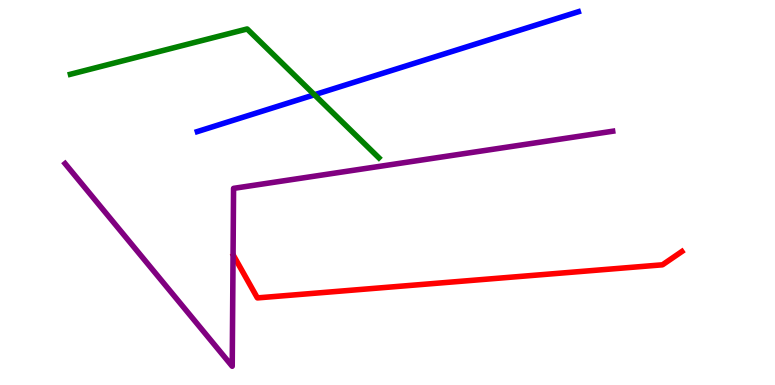[{'lines': ['blue', 'red'], 'intersections': []}, {'lines': ['green', 'red'], 'intersections': []}, {'lines': ['purple', 'red'], 'intersections': []}, {'lines': ['blue', 'green'], 'intersections': [{'x': 4.06, 'y': 7.54}]}, {'lines': ['blue', 'purple'], 'intersections': []}, {'lines': ['green', 'purple'], 'intersections': []}]